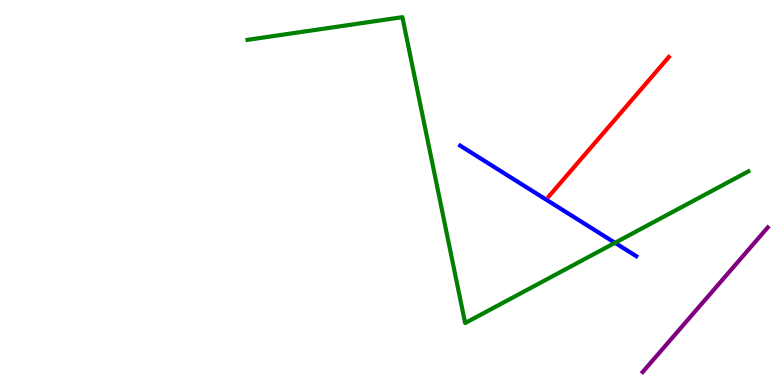[{'lines': ['blue', 'red'], 'intersections': []}, {'lines': ['green', 'red'], 'intersections': []}, {'lines': ['purple', 'red'], 'intersections': []}, {'lines': ['blue', 'green'], 'intersections': [{'x': 7.94, 'y': 3.69}]}, {'lines': ['blue', 'purple'], 'intersections': []}, {'lines': ['green', 'purple'], 'intersections': []}]